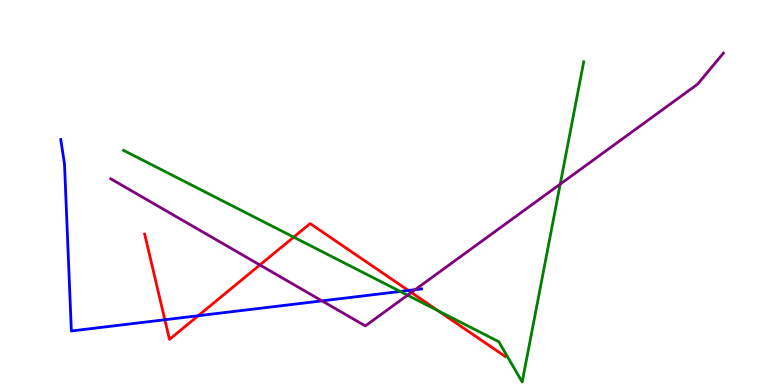[{'lines': ['blue', 'red'], 'intersections': [{'x': 2.13, 'y': 1.7}, {'x': 2.56, 'y': 1.8}, {'x': 5.27, 'y': 2.46}]}, {'lines': ['green', 'red'], 'intersections': [{'x': 3.79, 'y': 3.84}, {'x': 5.65, 'y': 1.93}]}, {'lines': ['purple', 'red'], 'intersections': [{'x': 3.35, 'y': 3.12}, {'x': 5.31, 'y': 2.4}]}, {'lines': ['blue', 'green'], 'intersections': [{'x': 5.16, 'y': 2.43}]}, {'lines': ['blue', 'purple'], 'intersections': [{'x': 4.15, 'y': 2.19}, {'x': 5.36, 'y': 2.48}]}, {'lines': ['green', 'purple'], 'intersections': [{'x': 5.26, 'y': 2.33}, {'x': 7.23, 'y': 5.22}]}]